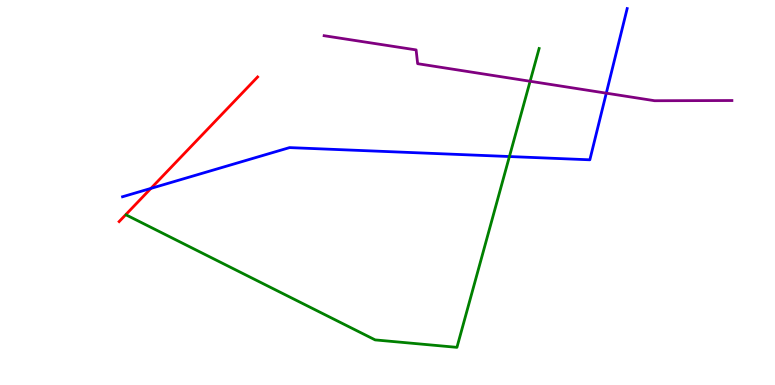[{'lines': ['blue', 'red'], 'intersections': [{'x': 1.95, 'y': 5.11}]}, {'lines': ['green', 'red'], 'intersections': []}, {'lines': ['purple', 'red'], 'intersections': []}, {'lines': ['blue', 'green'], 'intersections': [{'x': 6.57, 'y': 5.93}]}, {'lines': ['blue', 'purple'], 'intersections': [{'x': 7.82, 'y': 7.58}]}, {'lines': ['green', 'purple'], 'intersections': [{'x': 6.84, 'y': 7.89}]}]